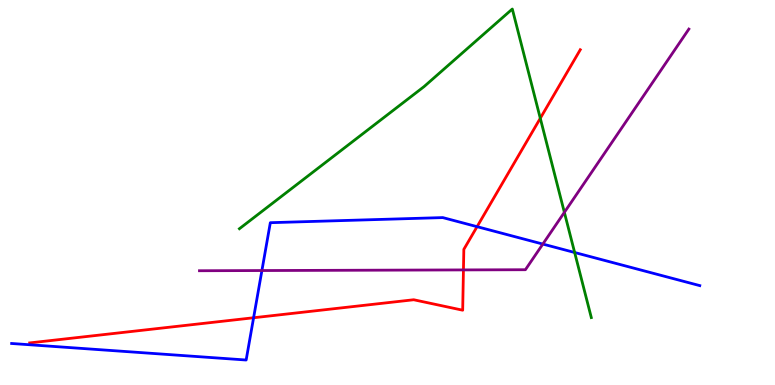[{'lines': ['blue', 'red'], 'intersections': [{'x': 3.27, 'y': 1.75}, {'x': 6.16, 'y': 4.11}]}, {'lines': ['green', 'red'], 'intersections': [{'x': 6.97, 'y': 6.93}]}, {'lines': ['purple', 'red'], 'intersections': [{'x': 5.98, 'y': 2.99}]}, {'lines': ['blue', 'green'], 'intersections': [{'x': 7.41, 'y': 3.44}]}, {'lines': ['blue', 'purple'], 'intersections': [{'x': 3.38, 'y': 2.97}, {'x': 7.0, 'y': 3.66}]}, {'lines': ['green', 'purple'], 'intersections': [{'x': 7.28, 'y': 4.48}]}]